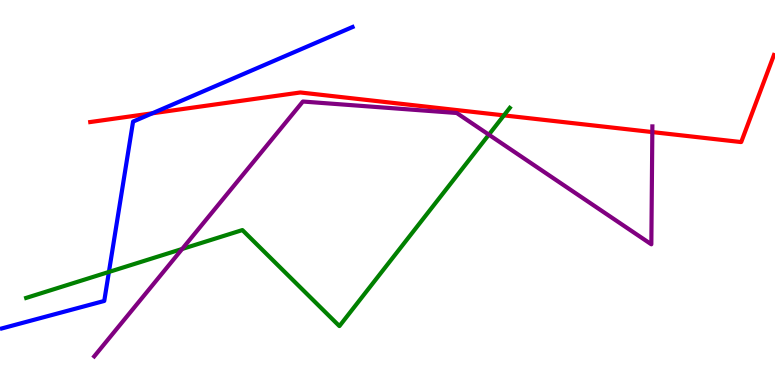[{'lines': ['blue', 'red'], 'intersections': [{'x': 1.96, 'y': 7.06}]}, {'lines': ['green', 'red'], 'intersections': [{'x': 6.5, 'y': 7.0}]}, {'lines': ['purple', 'red'], 'intersections': [{'x': 8.42, 'y': 6.57}]}, {'lines': ['blue', 'green'], 'intersections': [{'x': 1.41, 'y': 2.94}]}, {'lines': ['blue', 'purple'], 'intersections': []}, {'lines': ['green', 'purple'], 'intersections': [{'x': 2.35, 'y': 3.53}, {'x': 6.31, 'y': 6.5}]}]